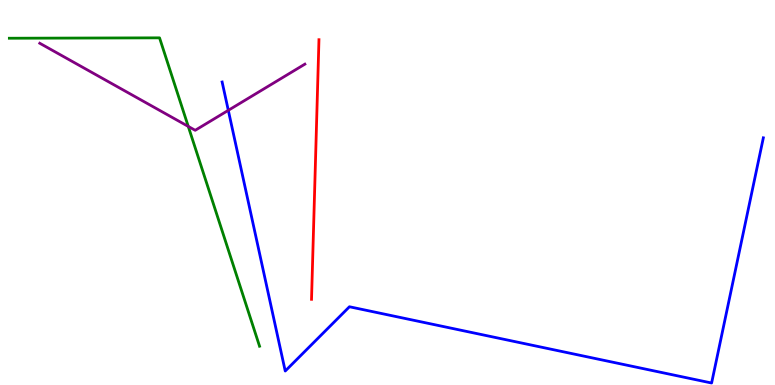[{'lines': ['blue', 'red'], 'intersections': []}, {'lines': ['green', 'red'], 'intersections': []}, {'lines': ['purple', 'red'], 'intersections': []}, {'lines': ['blue', 'green'], 'intersections': []}, {'lines': ['blue', 'purple'], 'intersections': [{'x': 2.95, 'y': 7.13}]}, {'lines': ['green', 'purple'], 'intersections': [{'x': 2.43, 'y': 6.72}]}]